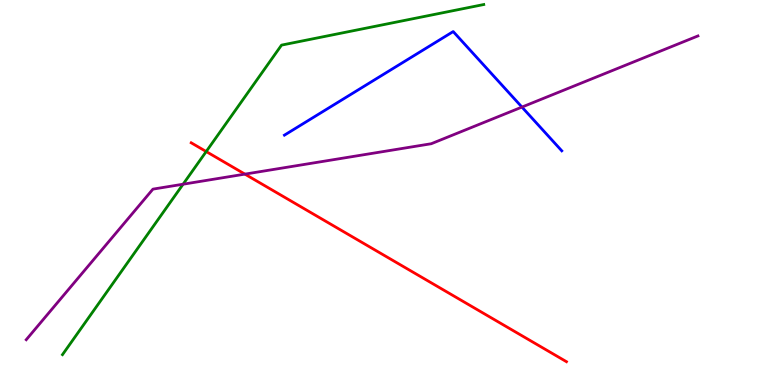[{'lines': ['blue', 'red'], 'intersections': []}, {'lines': ['green', 'red'], 'intersections': [{'x': 2.66, 'y': 6.06}]}, {'lines': ['purple', 'red'], 'intersections': [{'x': 3.16, 'y': 5.48}]}, {'lines': ['blue', 'green'], 'intersections': []}, {'lines': ['blue', 'purple'], 'intersections': [{'x': 6.73, 'y': 7.22}]}, {'lines': ['green', 'purple'], 'intersections': [{'x': 2.36, 'y': 5.22}]}]